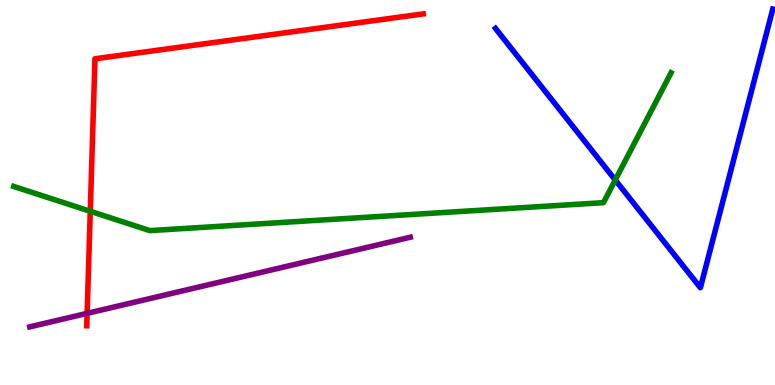[{'lines': ['blue', 'red'], 'intersections': []}, {'lines': ['green', 'red'], 'intersections': [{'x': 1.16, 'y': 4.51}]}, {'lines': ['purple', 'red'], 'intersections': [{'x': 1.12, 'y': 1.86}]}, {'lines': ['blue', 'green'], 'intersections': [{'x': 7.94, 'y': 5.32}]}, {'lines': ['blue', 'purple'], 'intersections': []}, {'lines': ['green', 'purple'], 'intersections': []}]